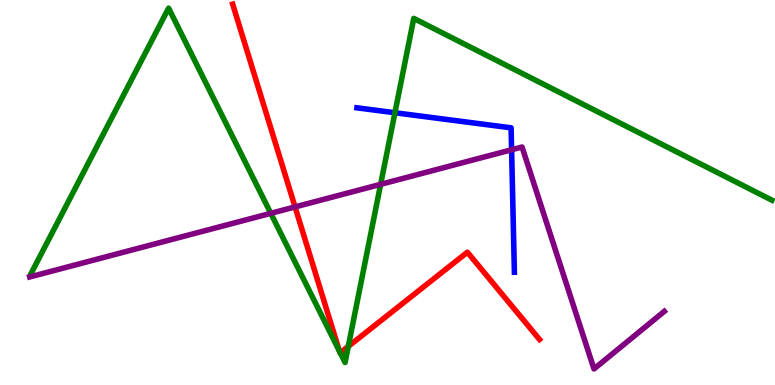[{'lines': ['blue', 'red'], 'intersections': []}, {'lines': ['green', 'red'], 'intersections': [{'x': 4.38, 'y': 0.88}, {'x': 4.39, 'y': 0.837}, {'x': 4.49, 'y': 1.0}]}, {'lines': ['purple', 'red'], 'intersections': [{'x': 3.81, 'y': 4.63}]}, {'lines': ['blue', 'green'], 'intersections': [{'x': 5.1, 'y': 7.07}]}, {'lines': ['blue', 'purple'], 'intersections': [{'x': 6.6, 'y': 6.11}]}, {'lines': ['green', 'purple'], 'intersections': [{'x': 3.49, 'y': 4.46}, {'x': 4.91, 'y': 5.21}]}]